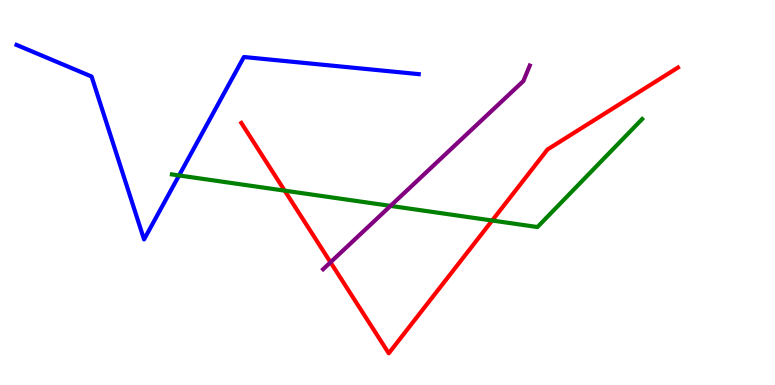[{'lines': ['blue', 'red'], 'intersections': []}, {'lines': ['green', 'red'], 'intersections': [{'x': 3.67, 'y': 5.05}, {'x': 6.35, 'y': 4.27}]}, {'lines': ['purple', 'red'], 'intersections': [{'x': 4.26, 'y': 3.19}]}, {'lines': ['blue', 'green'], 'intersections': [{'x': 2.31, 'y': 5.44}]}, {'lines': ['blue', 'purple'], 'intersections': []}, {'lines': ['green', 'purple'], 'intersections': [{'x': 5.04, 'y': 4.65}]}]